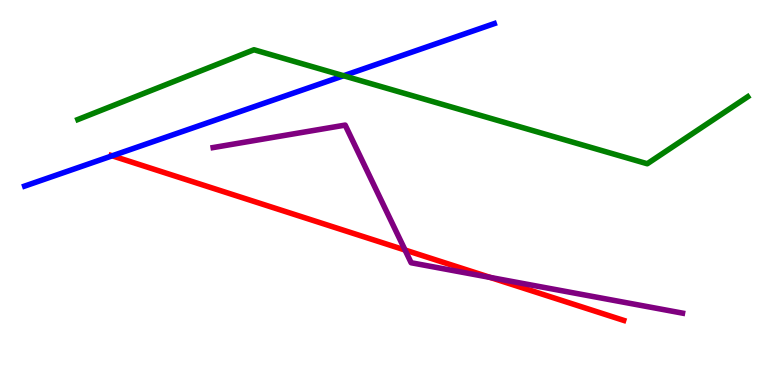[{'lines': ['blue', 'red'], 'intersections': [{'x': 1.45, 'y': 5.95}]}, {'lines': ['green', 'red'], 'intersections': []}, {'lines': ['purple', 'red'], 'intersections': [{'x': 5.23, 'y': 3.51}, {'x': 6.33, 'y': 2.79}]}, {'lines': ['blue', 'green'], 'intersections': [{'x': 4.43, 'y': 8.03}]}, {'lines': ['blue', 'purple'], 'intersections': []}, {'lines': ['green', 'purple'], 'intersections': []}]